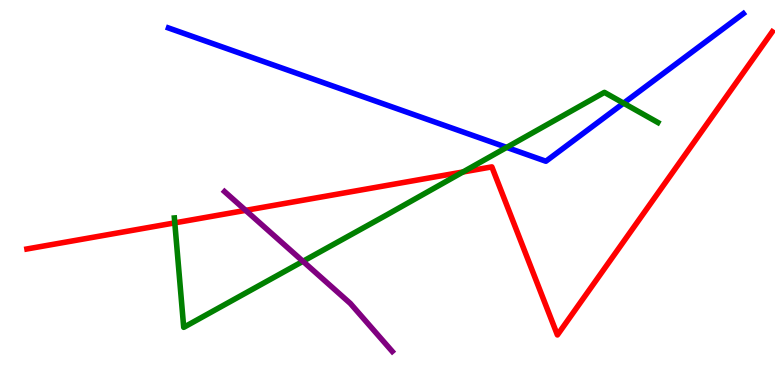[{'lines': ['blue', 'red'], 'intersections': []}, {'lines': ['green', 'red'], 'intersections': [{'x': 2.26, 'y': 4.21}, {'x': 5.97, 'y': 5.53}]}, {'lines': ['purple', 'red'], 'intersections': [{'x': 3.17, 'y': 4.54}]}, {'lines': ['blue', 'green'], 'intersections': [{'x': 6.54, 'y': 6.17}, {'x': 8.05, 'y': 7.32}]}, {'lines': ['blue', 'purple'], 'intersections': []}, {'lines': ['green', 'purple'], 'intersections': [{'x': 3.91, 'y': 3.21}]}]